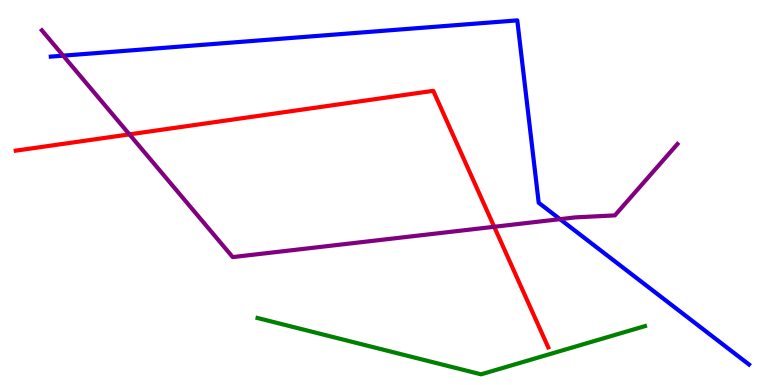[{'lines': ['blue', 'red'], 'intersections': []}, {'lines': ['green', 'red'], 'intersections': []}, {'lines': ['purple', 'red'], 'intersections': [{'x': 1.67, 'y': 6.51}, {'x': 6.38, 'y': 4.11}]}, {'lines': ['blue', 'green'], 'intersections': []}, {'lines': ['blue', 'purple'], 'intersections': [{'x': 0.815, 'y': 8.55}, {'x': 7.23, 'y': 4.31}]}, {'lines': ['green', 'purple'], 'intersections': []}]